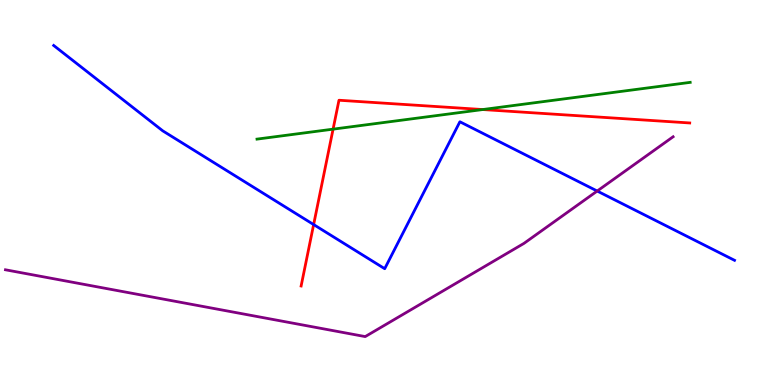[{'lines': ['blue', 'red'], 'intersections': [{'x': 4.05, 'y': 4.17}]}, {'lines': ['green', 'red'], 'intersections': [{'x': 4.3, 'y': 6.65}, {'x': 6.23, 'y': 7.15}]}, {'lines': ['purple', 'red'], 'intersections': []}, {'lines': ['blue', 'green'], 'intersections': []}, {'lines': ['blue', 'purple'], 'intersections': [{'x': 7.71, 'y': 5.04}]}, {'lines': ['green', 'purple'], 'intersections': []}]